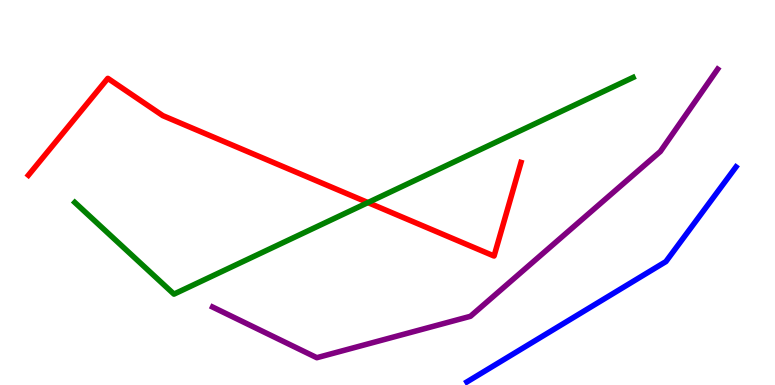[{'lines': ['blue', 'red'], 'intersections': []}, {'lines': ['green', 'red'], 'intersections': [{'x': 4.75, 'y': 4.74}]}, {'lines': ['purple', 'red'], 'intersections': []}, {'lines': ['blue', 'green'], 'intersections': []}, {'lines': ['blue', 'purple'], 'intersections': []}, {'lines': ['green', 'purple'], 'intersections': []}]